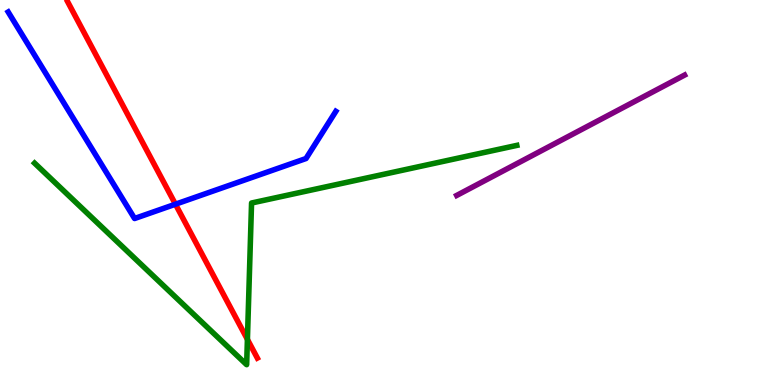[{'lines': ['blue', 'red'], 'intersections': [{'x': 2.26, 'y': 4.7}]}, {'lines': ['green', 'red'], 'intersections': [{'x': 3.19, 'y': 1.18}]}, {'lines': ['purple', 'red'], 'intersections': []}, {'lines': ['blue', 'green'], 'intersections': []}, {'lines': ['blue', 'purple'], 'intersections': []}, {'lines': ['green', 'purple'], 'intersections': []}]